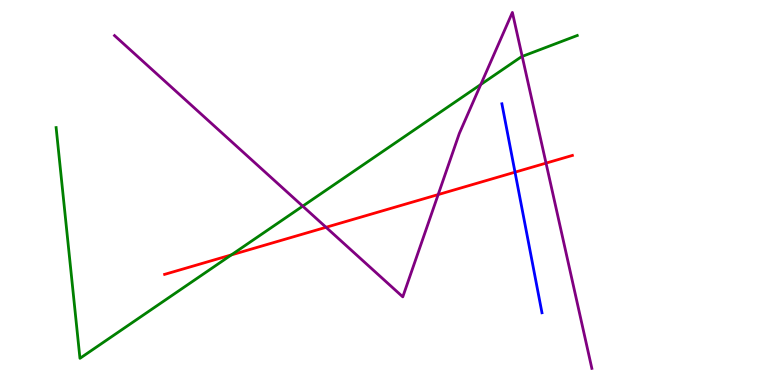[{'lines': ['blue', 'red'], 'intersections': [{'x': 6.65, 'y': 5.53}]}, {'lines': ['green', 'red'], 'intersections': [{'x': 2.98, 'y': 3.38}]}, {'lines': ['purple', 'red'], 'intersections': [{'x': 4.21, 'y': 4.1}, {'x': 5.65, 'y': 4.95}, {'x': 7.05, 'y': 5.76}]}, {'lines': ['blue', 'green'], 'intersections': []}, {'lines': ['blue', 'purple'], 'intersections': []}, {'lines': ['green', 'purple'], 'intersections': [{'x': 3.91, 'y': 4.65}, {'x': 6.2, 'y': 7.81}, {'x': 6.74, 'y': 8.53}]}]